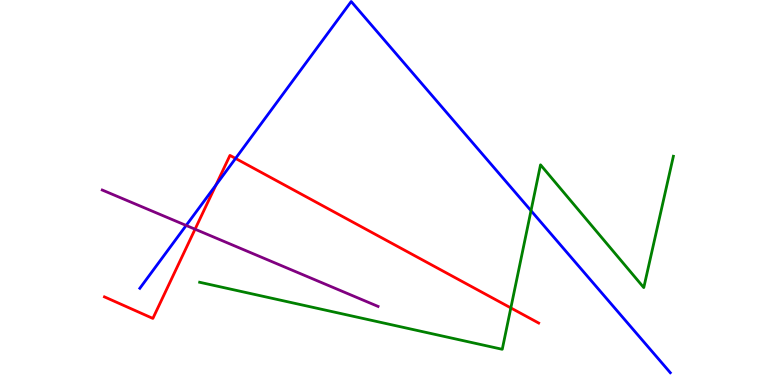[{'lines': ['blue', 'red'], 'intersections': [{'x': 2.79, 'y': 5.19}, {'x': 3.04, 'y': 5.88}]}, {'lines': ['green', 'red'], 'intersections': [{'x': 6.59, 'y': 2.0}]}, {'lines': ['purple', 'red'], 'intersections': [{'x': 2.52, 'y': 4.05}]}, {'lines': ['blue', 'green'], 'intersections': [{'x': 6.85, 'y': 4.53}]}, {'lines': ['blue', 'purple'], 'intersections': [{'x': 2.4, 'y': 4.14}]}, {'lines': ['green', 'purple'], 'intersections': []}]